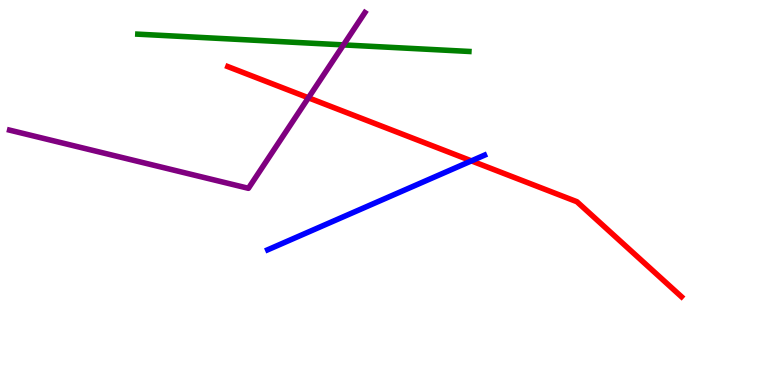[{'lines': ['blue', 'red'], 'intersections': [{'x': 6.08, 'y': 5.82}]}, {'lines': ['green', 'red'], 'intersections': []}, {'lines': ['purple', 'red'], 'intersections': [{'x': 3.98, 'y': 7.46}]}, {'lines': ['blue', 'green'], 'intersections': []}, {'lines': ['blue', 'purple'], 'intersections': []}, {'lines': ['green', 'purple'], 'intersections': [{'x': 4.43, 'y': 8.83}]}]